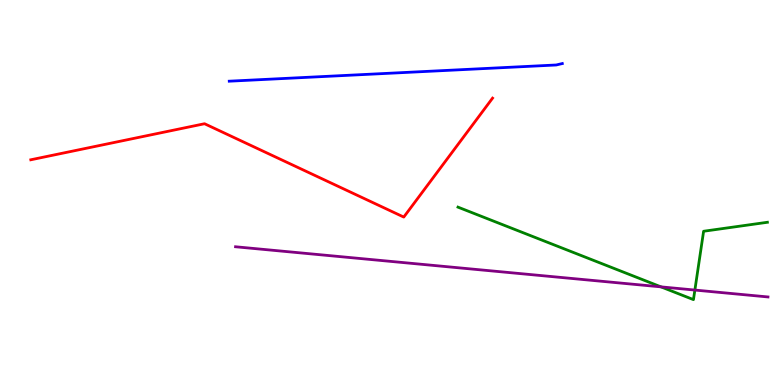[{'lines': ['blue', 'red'], 'intersections': []}, {'lines': ['green', 'red'], 'intersections': []}, {'lines': ['purple', 'red'], 'intersections': []}, {'lines': ['blue', 'green'], 'intersections': []}, {'lines': ['blue', 'purple'], 'intersections': []}, {'lines': ['green', 'purple'], 'intersections': [{'x': 8.53, 'y': 2.55}, {'x': 8.97, 'y': 2.47}]}]